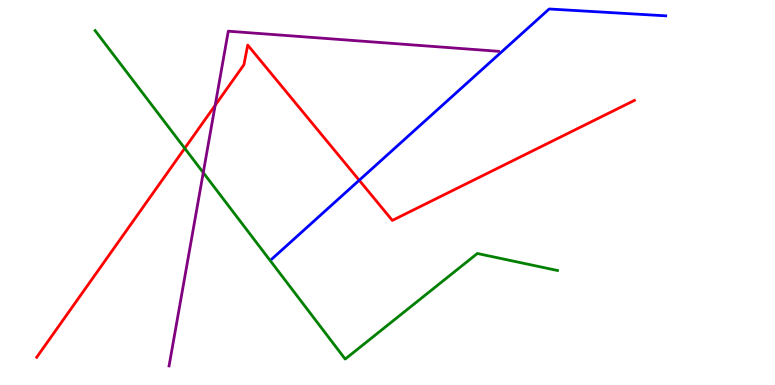[{'lines': ['blue', 'red'], 'intersections': [{'x': 4.64, 'y': 5.32}]}, {'lines': ['green', 'red'], 'intersections': [{'x': 2.38, 'y': 6.15}]}, {'lines': ['purple', 'red'], 'intersections': [{'x': 2.78, 'y': 7.26}]}, {'lines': ['blue', 'green'], 'intersections': []}, {'lines': ['blue', 'purple'], 'intersections': []}, {'lines': ['green', 'purple'], 'intersections': [{'x': 2.62, 'y': 5.52}]}]